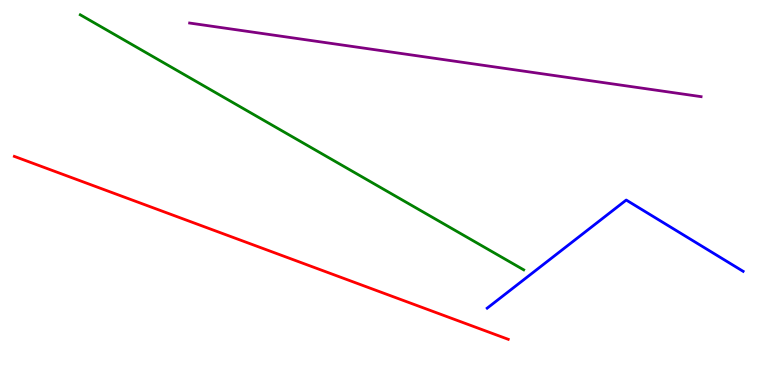[{'lines': ['blue', 'red'], 'intersections': []}, {'lines': ['green', 'red'], 'intersections': []}, {'lines': ['purple', 'red'], 'intersections': []}, {'lines': ['blue', 'green'], 'intersections': []}, {'lines': ['blue', 'purple'], 'intersections': []}, {'lines': ['green', 'purple'], 'intersections': []}]